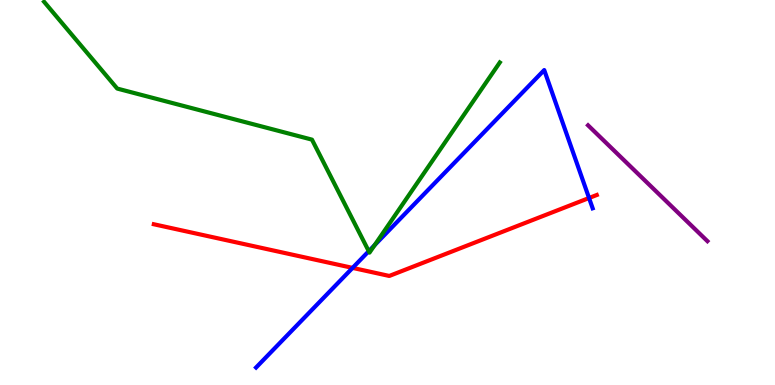[{'lines': ['blue', 'red'], 'intersections': [{'x': 4.55, 'y': 3.04}, {'x': 7.6, 'y': 4.86}]}, {'lines': ['green', 'red'], 'intersections': []}, {'lines': ['purple', 'red'], 'intersections': []}, {'lines': ['blue', 'green'], 'intersections': [{'x': 4.76, 'y': 3.48}, {'x': 4.83, 'y': 3.63}]}, {'lines': ['blue', 'purple'], 'intersections': []}, {'lines': ['green', 'purple'], 'intersections': []}]